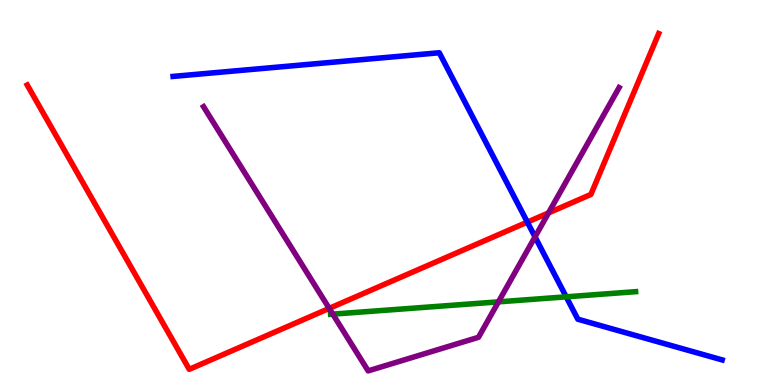[{'lines': ['blue', 'red'], 'intersections': [{'x': 6.8, 'y': 4.23}]}, {'lines': ['green', 'red'], 'intersections': []}, {'lines': ['purple', 'red'], 'intersections': [{'x': 4.25, 'y': 1.99}, {'x': 7.08, 'y': 4.47}]}, {'lines': ['blue', 'green'], 'intersections': [{'x': 7.31, 'y': 2.29}]}, {'lines': ['blue', 'purple'], 'intersections': [{'x': 6.9, 'y': 3.85}]}, {'lines': ['green', 'purple'], 'intersections': [{'x': 4.29, 'y': 1.84}, {'x': 6.43, 'y': 2.16}]}]